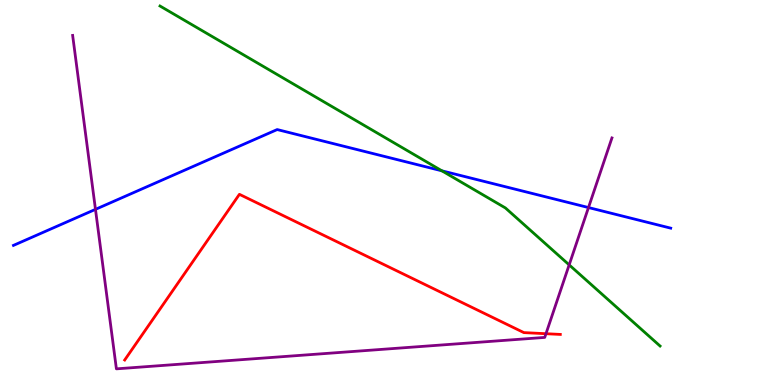[{'lines': ['blue', 'red'], 'intersections': []}, {'lines': ['green', 'red'], 'intersections': []}, {'lines': ['purple', 'red'], 'intersections': [{'x': 7.04, 'y': 1.33}]}, {'lines': ['blue', 'green'], 'intersections': [{'x': 5.7, 'y': 5.56}]}, {'lines': ['blue', 'purple'], 'intersections': [{'x': 1.23, 'y': 4.56}, {'x': 7.59, 'y': 4.61}]}, {'lines': ['green', 'purple'], 'intersections': [{'x': 7.34, 'y': 3.12}]}]